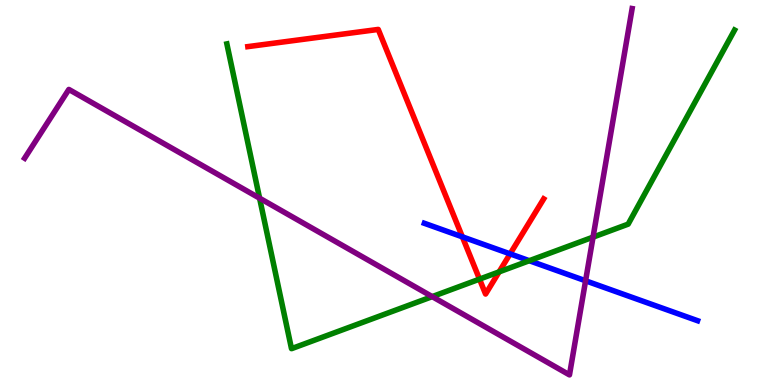[{'lines': ['blue', 'red'], 'intersections': [{'x': 5.97, 'y': 3.85}, {'x': 6.58, 'y': 3.41}]}, {'lines': ['green', 'red'], 'intersections': [{'x': 6.19, 'y': 2.75}, {'x': 6.44, 'y': 2.94}]}, {'lines': ['purple', 'red'], 'intersections': []}, {'lines': ['blue', 'green'], 'intersections': [{'x': 6.83, 'y': 3.23}]}, {'lines': ['blue', 'purple'], 'intersections': [{'x': 7.56, 'y': 2.71}]}, {'lines': ['green', 'purple'], 'intersections': [{'x': 3.35, 'y': 4.85}, {'x': 5.58, 'y': 2.3}, {'x': 7.65, 'y': 3.84}]}]